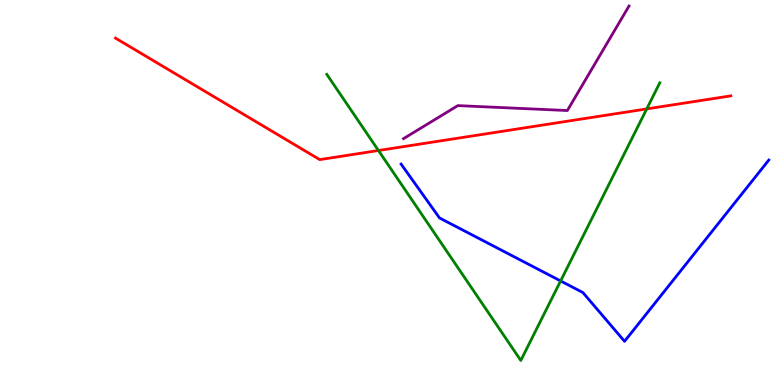[{'lines': ['blue', 'red'], 'intersections': []}, {'lines': ['green', 'red'], 'intersections': [{'x': 4.88, 'y': 6.09}, {'x': 8.34, 'y': 7.17}]}, {'lines': ['purple', 'red'], 'intersections': []}, {'lines': ['blue', 'green'], 'intersections': [{'x': 7.23, 'y': 2.7}]}, {'lines': ['blue', 'purple'], 'intersections': []}, {'lines': ['green', 'purple'], 'intersections': []}]